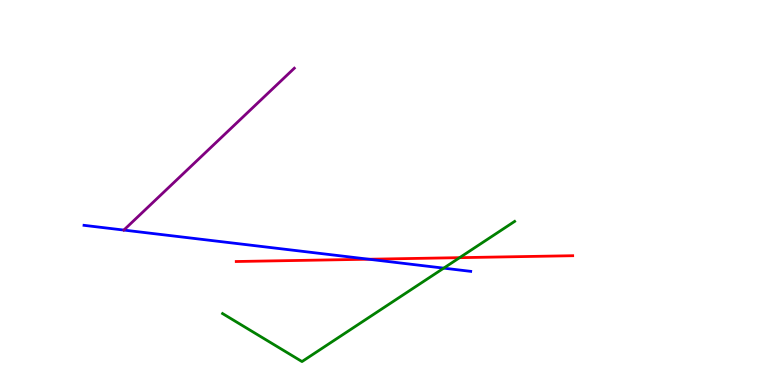[{'lines': ['blue', 'red'], 'intersections': [{'x': 4.76, 'y': 3.27}]}, {'lines': ['green', 'red'], 'intersections': [{'x': 5.93, 'y': 3.31}]}, {'lines': ['purple', 'red'], 'intersections': []}, {'lines': ['blue', 'green'], 'intersections': [{'x': 5.73, 'y': 3.04}]}, {'lines': ['blue', 'purple'], 'intersections': []}, {'lines': ['green', 'purple'], 'intersections': []}]